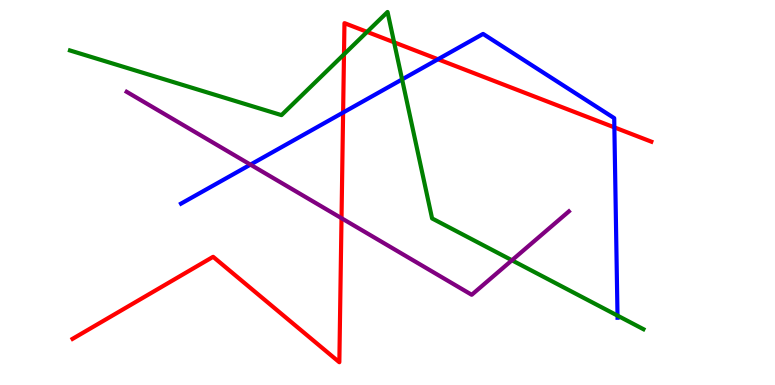[{'lines': ['blue', 'red'], 'intersections': [{'x': 4.43, 'y': 7.08}, {'x': 5.65, 'y': 8.46}, {'x': 7.93, 'y': 6.69}]}, {'lines': ['green', 'red'], 'intersections': [{'x': 4.44, 'y': 8.59}, {'x': 4.74, 'y': 9.17}, {'x': 5.09, 'y': 8.9}]}, {'lines': ['purple', 'red'], 'intersections': [{'x': 4.41, 'y': 4.33}]}, {'lines': ['blue', 'green'], 'intersections': [{'x': 5.19, 'y': 7.94}, {'x': 7.97, 'y': 1.8}]}, {'lines': ['blue', 'purple'], 'intersections': [{'x': 3.23, 'y': 5.72}]}, {'lines': ['green', 'purple'], 'intersections': [{'x': 6.61, 'y': 3.24}]}]